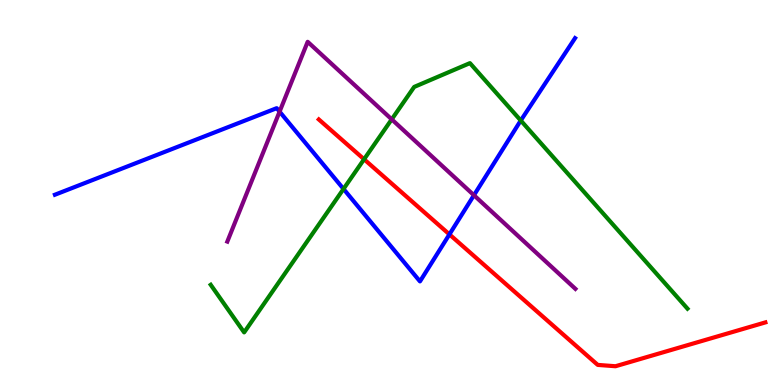[{'lines': ['blue', 'red'], 'intersections': [{'x': 5.8, 'y': 3.91}]}, {'lines': ['green', 'red'], 'intersections': [{'x': 4.7, 'y': 5.86}]}, {'lines': ['purple', 'red'], 'intersections': []}, {'lines': ['blue', 'green'], 'intersections': [{'x': 4.43, 'y': 5.09}, {'x': 6.72, 'y': 6.87}]}, {'lines': ['blue', 'purple'], 'intersections': [{'x': 3.61, 'y': 7.1}, {'x': 6.12, 'y': 4.93}]}, {'lines': ['green', 'purple'], 'intersections': [{'x': 5.05, 'y': 6.9}]}]